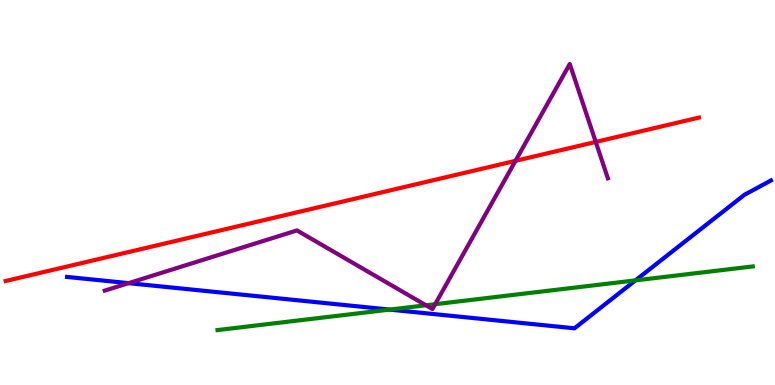[{'lines': ['blue', 'red'], 'intersections': []}, {'lines': ['green', 'red'], 'intersections': []}, {'lines': ['purple', 'red'], 'intersections': [{'x': 6.65, 'y': 5.82}, {'x': 7.69, 'y': 6.31}]}, {'lines': ['blue', 'green'], 'intersections': [{'x': 5.03, 'y': 1.96}, {'x': 8.2, 'y': 2.72}]}, {'lines': ['blue', 'purple'], 'intersections': [{'x': 1.66, 'y': 2.65}]}, {'lines': ['green', 'purple'], 'intersections': [{'x': 5.5, 'y': 2.07}, {'x': 5.62, 'y': 2.1}]}]